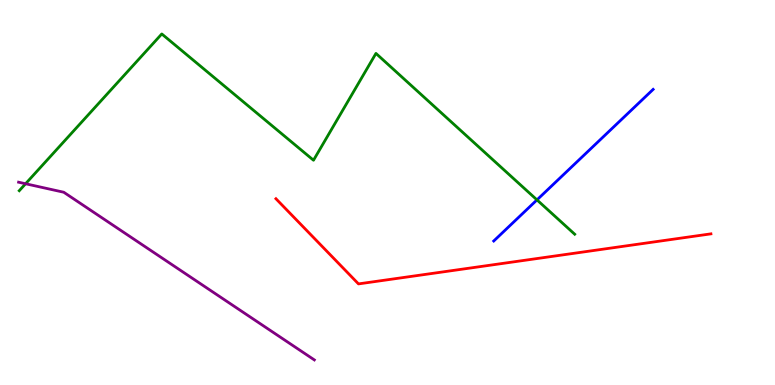[{'lines': ['blue', 'red'], 'intersections': []}, {'lines': ['green', 'red'], 'intersections': []}, {'lines': ['purple', 'red'], 'intersections': []}, {'lines': ['blue', 'green'], 'intersections': [{'x': 6.93, 'y': 4.81}]}, {'lines': ['blue', 'purple'], 'intersections': []}, {'lines': ['green', 'purple'], 'intersections': [{'x': 0.33, 'y': 5.23}]}]